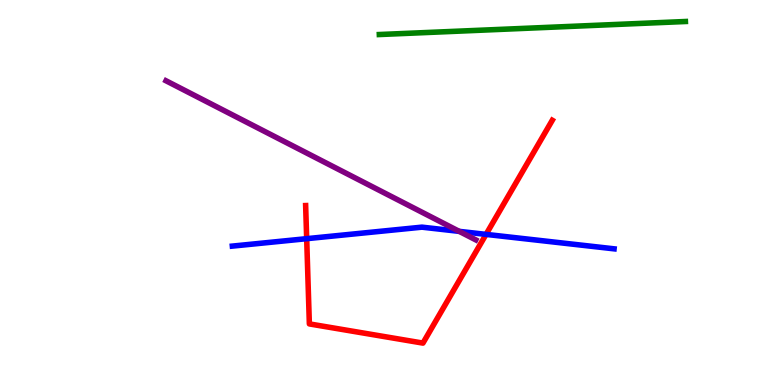[{'lines': ['blue', 'red'], 'intersections': [{'x': 3.96, 'y': 3.8}, {'x': 6.27, 'y': 3.91}]}, {'lines': ['green', 'red'], 'intersections': []}, {'lines': ['purple', 'red'], 'intersections': []}, {'lines': ['blue', 'green'], 'intersections': []}, {'lines': ['blue', 'purple'], 'intersections': [{'x': 5.93, 'y': 3.99}]}, {'lines': ['green', 'purple'], 'intersections': []}]